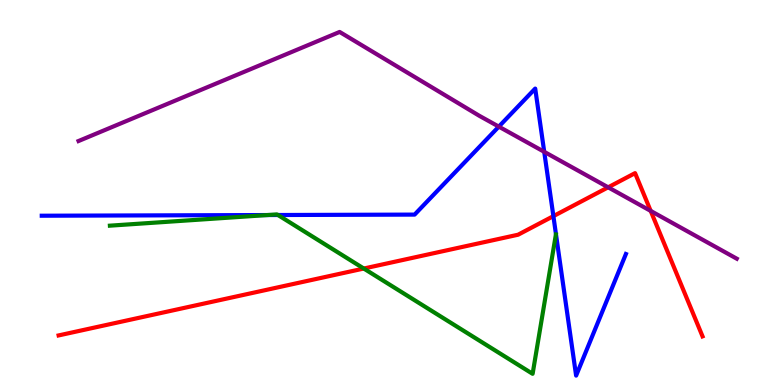[{'lines': ['blue', 'red'], 'intersections': [{'x': 7.14, 'y': 4.39}]}, {'lines': ['green', 'red'], 'intersections': [{'x': 4.69, 'y': 3.03}]}, {'lines': ['purple', 'red'], 'intersections': [{'x': 7.85, 'y': 5.13}, {'x': 8.4, 'y': 4.52}]}, {'lines': ['blue', 'green'], 'intersections': [{'x': 3.45, 'y': 4.41}, {'x': 3.59, 'y': 4.42}]}, {'lines': ['blue', 'purple'], 'intersections': [{'x': 6.44, 'y': 6.71}, {'x': 7.02, 'y': 6.06}]}, {'lines': ['green', 'purple'], 'intersections': []}]